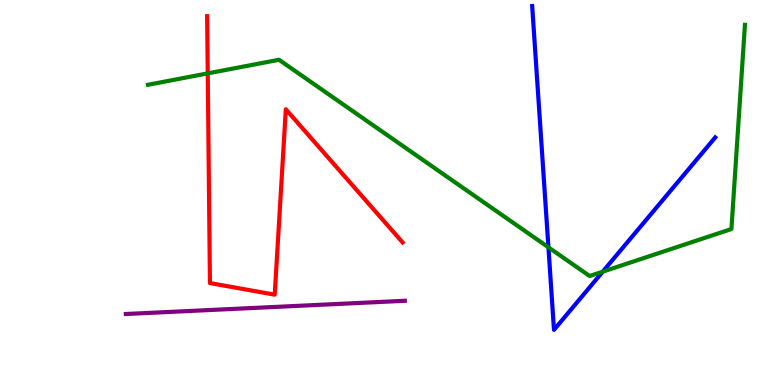[{'lines': ['blue', 'red'], 'intersections': []}, {'lines': ['green', 'red'], 'intersections': [{'x': 2.68, 'y': 8.09}]}, {'lines': ['purple', 'red'], 'intersections': []}, {'lines': ['blue', 'green'], 'intersections': [{'x': 7.08, 'y': 3.58}, {'x': 7.78, 'y': 2.94}]}, {'lines': ['blue', 'purple'], 'intersections': []}, {'lines': ['green', 'purple'], 'intersections': []}]